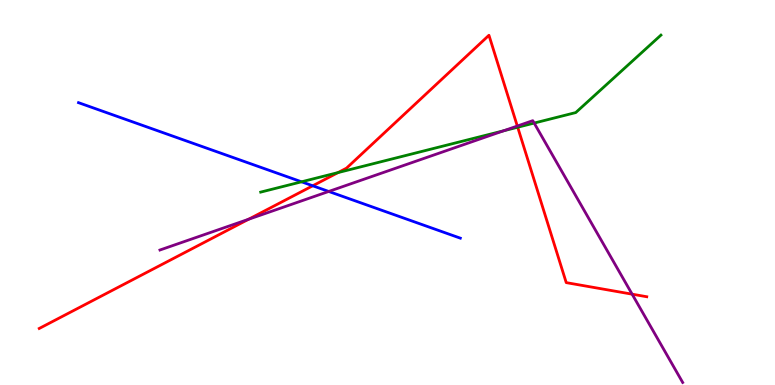[{'lines': ['blue', 'red'], 'intersections': [{'x': 4.04, 'y': 5.17}]}, {'lines': ['green', 'red'], 'intersections': [{'x': 4.36, 'y': 5.52}, {'x': 6.68, 'y': 6.7}]}, {'lines': ['purple', 'red'], 'intersections': [{'x': 3.21, 'y': 4.3}, {'x': 6.68, 'y': 6.73}, {'x': 8.16, 'y': 2.36}]}, {'lines': ['blue', 'green'], 'intersections': [{'x': 3.89, 'y': 5.28}]}, {'lines': ['blue', 'purple'], 'intersections': [{'x': 4.24, 'y': 5.03}]}, {'lines': ['green', 'purple'], 'intersections': [{'x': 6.5, 'y': 6.6}, {'x': 6.89, 'y': 6.8}]}]